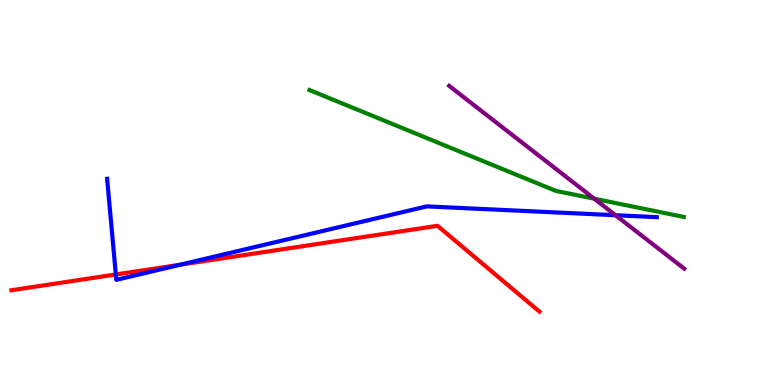[{'lines': ['blue', 'red'], 'intersections': [{'x': 1.49, 'y': 2.87}, {'x': 2.32, 'y': 3.12}]}, {'lines': ['green', 'red'], 'intersections': []}, {'lines': ['purple', 'red'], 'intersections': []}, {'lines': ['blue', 'green'], 'intersections': []}, {'lines': ['blue', 'purple'], 'intersections': [{'x': 7.94, 'y': 4.41}]}, {'lines': ['green', 'purple'], 'intersections': [{'x': 7.67, 'y': 4.84}]}]